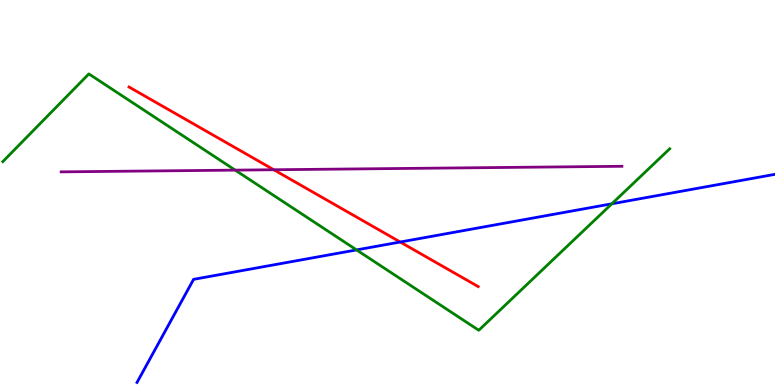[{'lines': ['blue', 'red'], 'intersections': [{'x': 5.16, 'y': 3.71}]}, {'lines': ['green', 'red'], 'intersections': []}, {'lines': ['purple', 'red'], 'intersections': [{'x': 3.53, 'y': 5.59}]}, {'lines': ['blue', 'green'], 'intersections': [{'x': 4.6, 'y': 3.51}, {'x': 7.89, 'y': 4.71}]}, {'lines': ['blue', 'purple'], 'intersections': []}, {'lines': ['green', 'purple'], 'intersections': [{'x': 3.03, 'y': 5.58}]}]